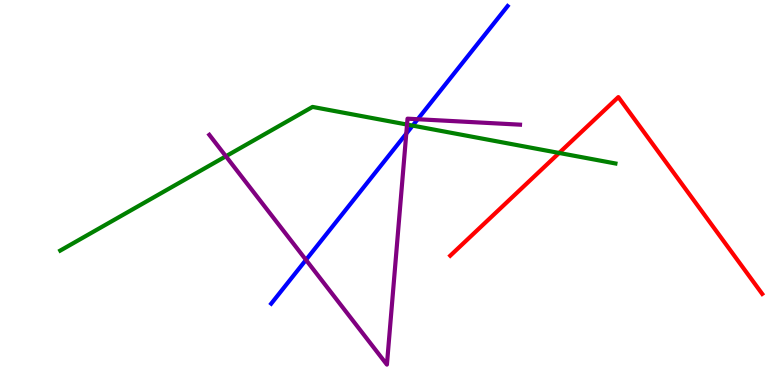[{'lines': ['blue', 'red'], 'intersections': []}, {'lines': ['green', 'red'], 'intersections': [{'x': 7.21, 'y': 6.03}]}, {'lines': ['purple', 'red'], 'intersections': []}, {'lines': ['blue', 'green'], 'intersections': [{'x': 5.32, 'y': 6.74}]}, {'lines': ['blue', 'purple'], 'intersections': [{'x': 3.95, 'y': 3.25}, {'x': 5.24, 'y': 6.53}, {'x': 5.39, 'y': 6.9}]}, {'lines': ['green', 'purple'], 'intersections': [{'x': 2.91, 'y': 5.94}, {'x': 5.25, 'y': 6.76}]}]